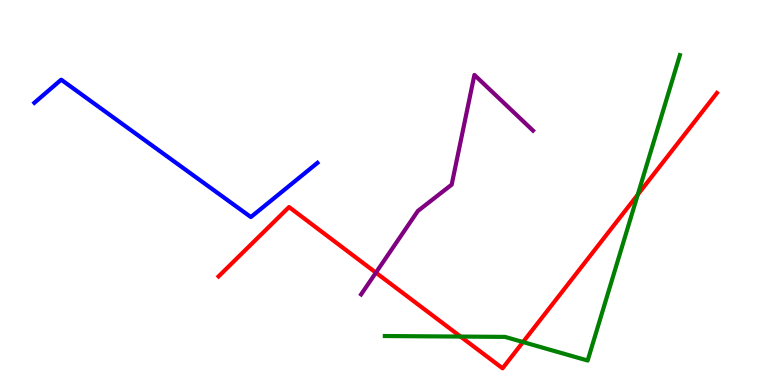[{'lines': ['blue', 'red'], 'intersections': []}, {'lines': ['green', 'red'], 'intersections': [{'x': 5.94, 'y': 1.26}, {'x': 6.75, 'y': 1.12}, {'x': 8.23, 'y': 4.94}]}, {'lines': ['purple', 'red'], 'intersections': [{'x': 4.85, 'y': 2.92}]}, {'lines': ['blue', 'green'], 'intersections': []}, {'lines': ['blue', 'purple'], 'intersections': []}, {'lines': ['green', 'purple'], 'intersections': []}]